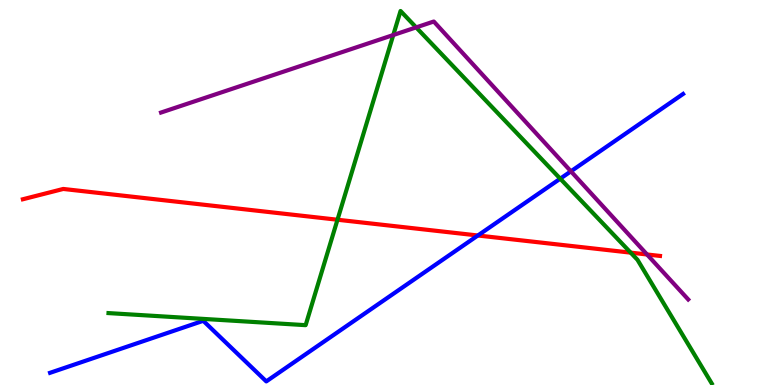[{'lines': ['blue', 'red'], 'intersections': [{'x': 6.17, 'y': 3.88}]}, {'lines': ['green', 'red'], 'intersections': [{'x': 4.35, 'y': 4.29}, {'x': 8.14, 'y': 3.44}]}, {'lines': ['purple', 'red'], 'intersections': [{'x': 8.35, 'y': 3.39}]}, {'lines': ['blue', 'green'], 'intersections': [{'x': 7.23, 'y': 5.36}]}, {'lines': ['blue', 'purple'], 'intersections': [{'x': 7.37, 'y': 5.55}]}, {'lines': ['green', 'purple'], 'intersections': [{'x': 5.07, 'y': 9.09}, {'x': 5.37, 'y': 9.29}]}]